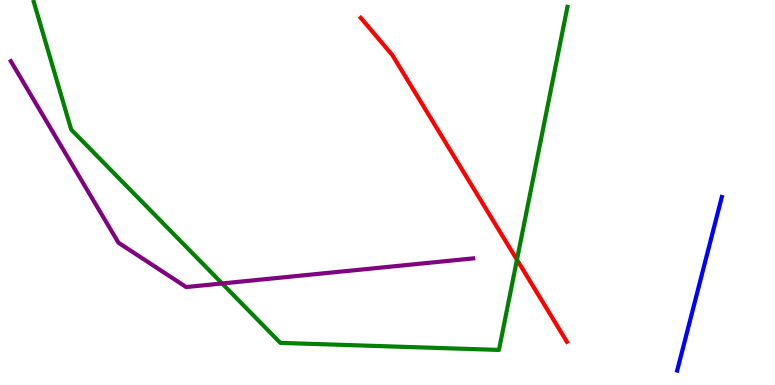[{'lines': ['blue', 'red'], 'intersections': []}, {'lines': ['green', 'red'], 'intersections': [{'x': 6.67, 'y': 3.25}]}, {'lines': ['purple', 'red'], 'intersections': []}, {'lines': ['blue', 'green'], 'intersections': []}, {'lines': ['blue', 'purple'], 'intersections': []}, {'lines': ['green', 'purple'], 'intersections': [{'x': 2.87, 'y': 2.64}]}]